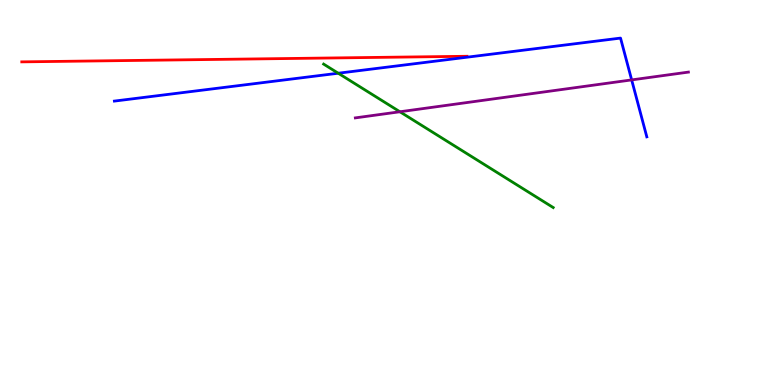[{'lines': ['blue', 'red'], 'intersections': []}, {'lines': ['green', 'red'], 'intersections': []}, {'lines': ['purple', 'red'], 'intersections': []}, {'lines': ['blue', 'green'], 'intersections': [{'x': 4.36, 'y': 8.1}]}, {'lines': ['blue', 'purple'], 'intersections': [{'x': 8.15, 'y': 7.92}]}, {'lines': ['green', 'purple'], 'intersections': [{'x': 5.16, 'y': 7.1}]}]